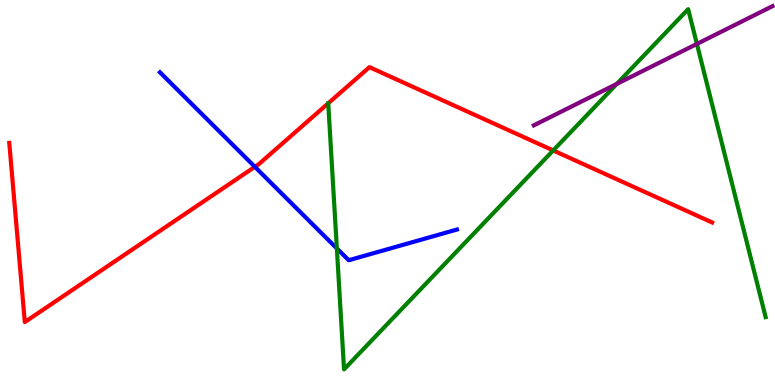[{'lines': ['blue', 'red'], 'intersections': [{'x': 3.29, 'y': 5.67}]}, {'lines': ['green', 'red'], 'intersections': [{'x': 7.14, 'y': 6.09}]}, {'lines': ['purple', 'red'], 'intersections': []}, {'lines': ['blue', 'green'], 'intersections': [{'x': 4.35, 'y': 3.55}]}, {'lines': ['blue', 'purple'], 'intersections': []}, {'lines': ['green', 'purple'], 'intersections': [{'x': 7.96, 'y': 7.82}, {'x': 8.99, 'y': 8.86}]}]